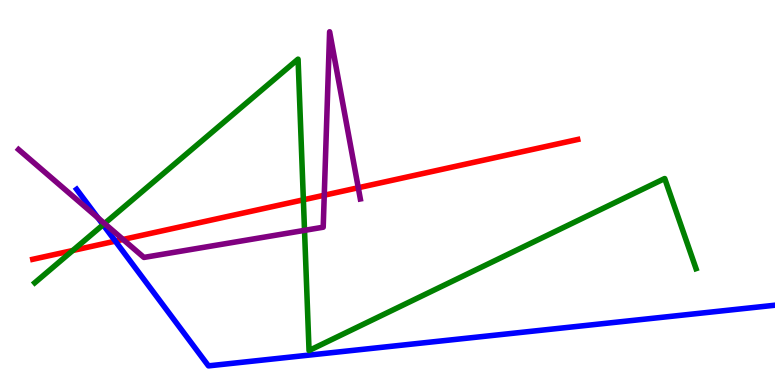[{'lines': ['blue', 'red'], 'intersections': [{'x': 1.49, 'y': 3.74}]}, {'lines': ['green', 'red'], 'intersections': [{'x': 0.939, 'y': 3.49}, {'x': 3.91, 'y': 4.81}]}, {'lines': ['purple', 'red'], 'intersections': [{'x': 1.59, 'y': 3.78}, {'x': 4.18, 'y': 4.93}, {'x': 4.62, 'y': 5.12}]}, {'lines': ['blue', 'green'], 'intersections': [{'x': 1.33, 'y': 4.16}]}, {'lines': ['blue', 'purple'], 'intersections': [{'x': 1.26, 'y': 4.34}]}, {'lines': ['green', 'purple'], 'intersections': [{'x': 1.35, 'y': 4.19}, {'x': 3.93, 'y': 4.02}]}]